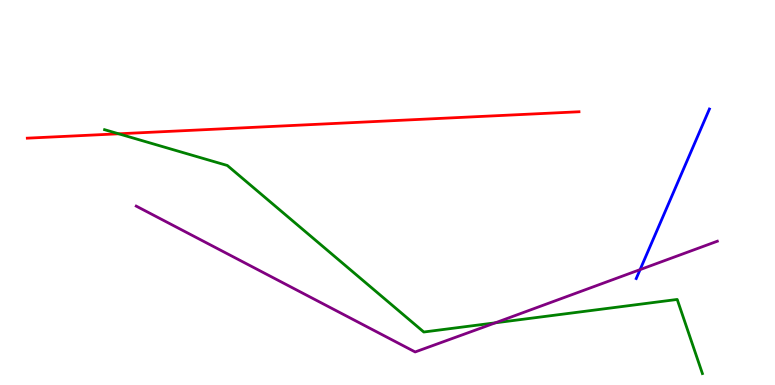[{'lines': ['blue', 'red'], 'intersections': []}, {'lines': ['green', 'red'], 'intersections': [{'x': 1.53, 'y': 6.52}]}, {'lines': ['purple', 'red'], 'intersections': []}, {'lines': ['blue', 'green'], 'intersections': []}, {'lines': ['blue', 'purple'], 'intersections': [{'x': 8.26, 'y': 3.0}]}, {'lines': ['green', 'purple'], 'intersections': [{'x': 6.39, 'y': 1.62}]}]